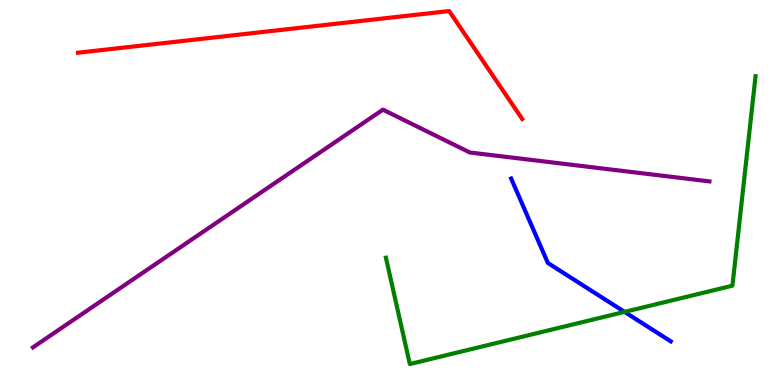[{'lines': ['blue', 'red'], 'intersections': []}, {'lines': ['green', 'red'], 'intersections': []}, {'lines': ['purple', 'red'], 'intersections': []}, {'lines': ['blue', 'green'], 'intersections': [{'x': 8.06, 'y': 1.9}]}, {'lines': ['blue', 'purple'], 'intersections': []}, {'lines': ['green', 'purple'], 'intersections': []}]